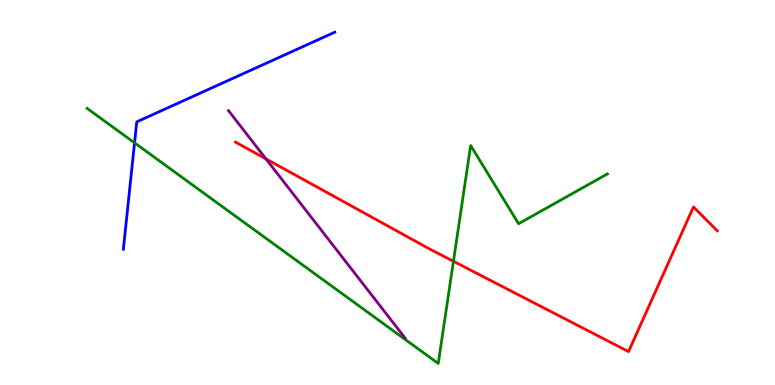[{'lines': ['blue', 'red'], 'intersections': []}, {'lines': ['green', 'red'], 'intersections': [{'x': 5.85, 'y': 3.21}]}, {'lines': ['purple', 'red'], 'intersections': [{'x': 3.43, 'y': 5.87}]}, {'lines': ['blue', 'green'], 'intersections': [{'x': 1.74, 'y': 6.29}]}, {'lines': ['blue', 'purple'], 'intersections': []}, {'lines': ['green', 'purple'], 'intersections': []}]